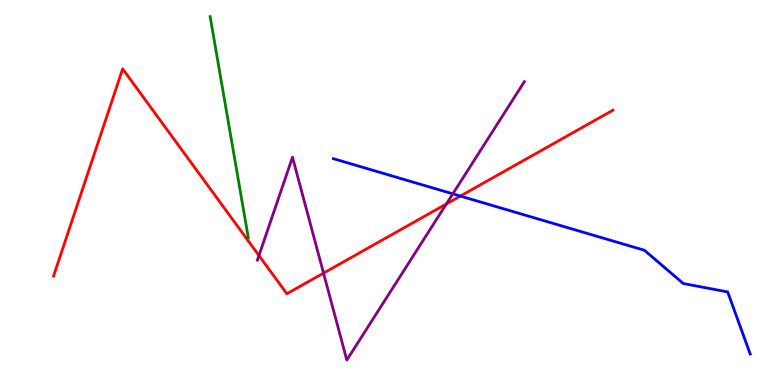[{'lines': ['blue', 'red'], 'intersections': [{'x': 5.94, 'y': 4.91}]}, {'lines': ['green', 'red'], 'intersections': []}, {'lines': ['purple', 'red'], 'intersections': [{'x': 3.34, 'y': 3.36}, {'x': 4.17, 'y': 2.91}, {'x': 5.76, 'y': 4.7}]}, {'lines': ['blue', 'green'], 'intersections': []}, {'lines': ['blue', 'purple'], 'intersections': [{'x': 5.84, 'y': 4.97}]}, {'lines': ['green', 'purple'], 'intersections': []}]